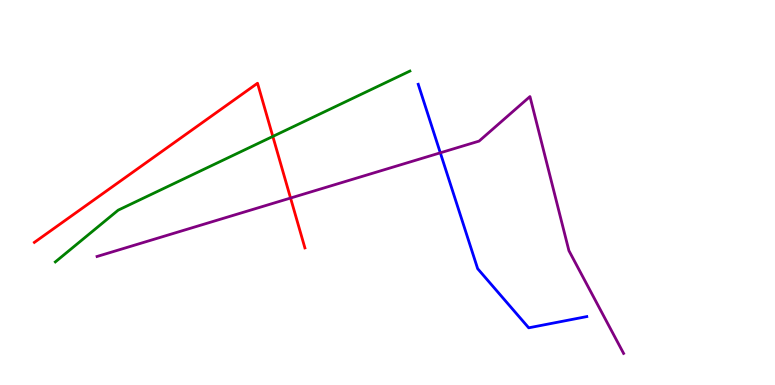[{'lines': ['blue', 'red'], 'intersections': []}, {'lines': ['green', 'red'], 'intersections': [{'x': 3.52, 'y': 6.46}]}, {'lines': ['purple', 'red'], 'intersections': [{'x': 3.75, 'y': 4.86}]}, {'lines': ['blue', 'green'], 'intersections': []}, {'lines': ['blue', 'purple'], 'intersections': [{'x': 5.68, 'y': 6.03}]}, {'lines': ['green', 'purple'], 'intersections': []}]